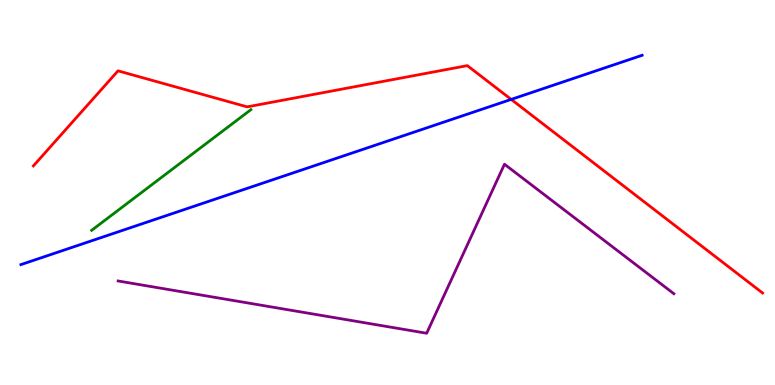[{'lines': ['blue', 'red'], 'intersections': [{'x': 6.6, 'y': 7.42}]}, {'lines': ['green', 'red'], 'intersections': []}, {'lines': ['purple', 'red'], 'intersections': []}, {'lines': ['blue', 'green'], 'intersections': []}, {'lines': ['blue', 'purple'], 'intersections': []}, {'lines': ['green', 'purple'], 'intersections': []}]